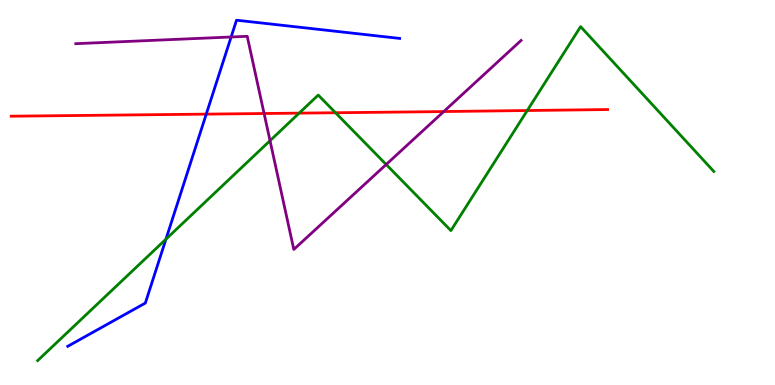[{'lines': ['blue', 'red'], 'intersections': [{'x': 2.66, 'y': 7.04}]}, {'lines': ['green', 'red'], 'intersections': [{'x': 3.86, 'y': 7.06}, {'x': 4.33, 'y': 7.07}, {'x': 6.8, 'y': 7.13}]}, {'lines': ['purple', 'red'], 'intersections': [{'x': 3.41, 'y': 7.05}, {'x': 5.73, 'y': 7.1}]}, {'lines': ['blue', 'green'], 'intersections': [{'x': 2.14, 'y': 3.79}]}, {'lines': ['blue', 'purple'], 'intersections': [{'x': 2.98, 'y': 9.04}]}, {'lines': ['green', 'purple'], 'intersections': [{'x': 3.48, 'y': 6.35}, {'x': 4.98, 'y': 5.73}]}]